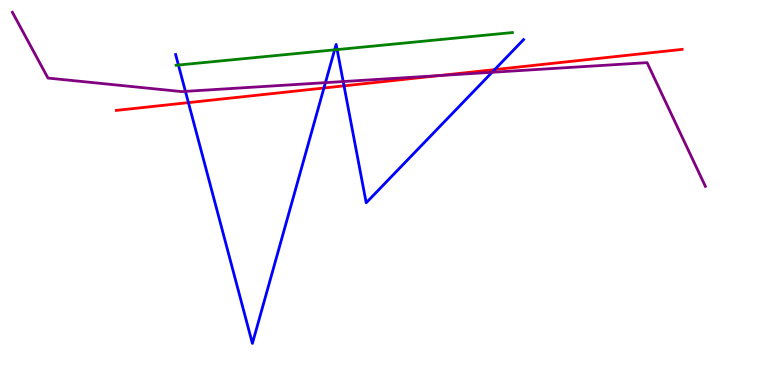[{'lines': ['blue', 'red'], 'intersections': [{'x': 2.43, 'y': 7.33}, {'x': 4.18, 'y': 7.71}, {'x': 4.44, 'y': 7.77}, {'x': 6.38, 'y': 8.19}]}, {'lines': ['green', 'red'], 'intersections': []}, {'lines': ['purple', 'red'], 'intersections': [{'x': 5.67, 'y': 8.04}]}, {'lines': ['blue', 'green'], 'intersections': [{'x': 2.3, 'y': 8.31}, {'x': 4.32, 'y': 8.71}, {'x': 4.35, 'y': 8.71}]}, {'lines': ['blue', 'purple'], 'intersections': [{'x': 2.39, 'y': 7.63}, {'x': 4.2, 'y': 7.85}, {'x': 4.43, 'y': 7.88}, {'x': 6.35, 'y': 8.12}]}, {'lines': ['green', 'purple'], 'intersections': []}]